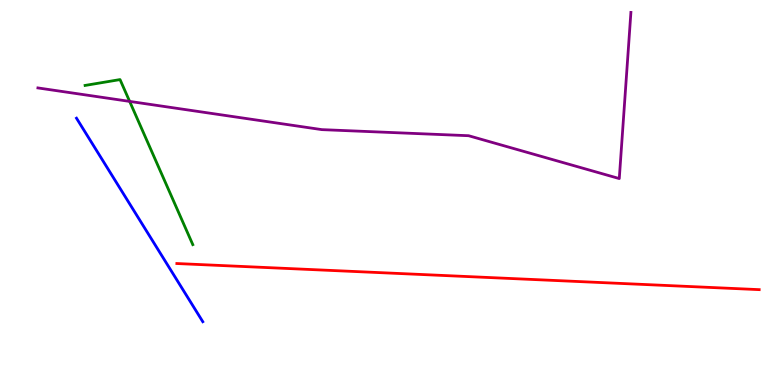[{'lines': ['blue', 'red'], 'intersections': []}, {'lines': ['green', 'red'], 'intersections': []}, {'lines': ['purple', 'red'], 'intersections': []}, {'lines': ['blue', 'green'], 'intersections': []}, {'lines': ['blue', 'purple'], 'intersections': []}, {'lines': ['green', 'purple'], 'intersections': [{'x': 1.67, 'y': 7.37}]}]